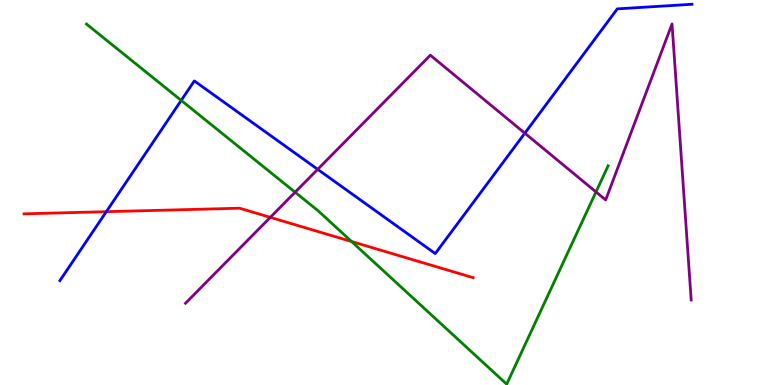[{'lines': ['blue', 'red'], 'intersections': [{'x': 1.37, 'y': 4.5}]}, {'lines': ['green', 'red'], 'intersections': [{'x': 4.54, 'y': 3.73}]}, {'lines': ['purple', 'red'], 'intersections': [{'x': 3.49, 'y': 4.35}]}, {'lines': ['blue', 'green'], 'intersections': [{'x': 2.34, 'y': 7.39}]}, {'lines': ['blue', 'purple'], 'intersections': [{'x': 4.1, 'y': 5.6}, {'x': 6.77, 'y': 6.54}]}, {'lines': ['green', 'purple'], 'intersections': [{'x': 3.81, 'y': 5.01}, {'x': 7.69, 'y': 5.01}]}]